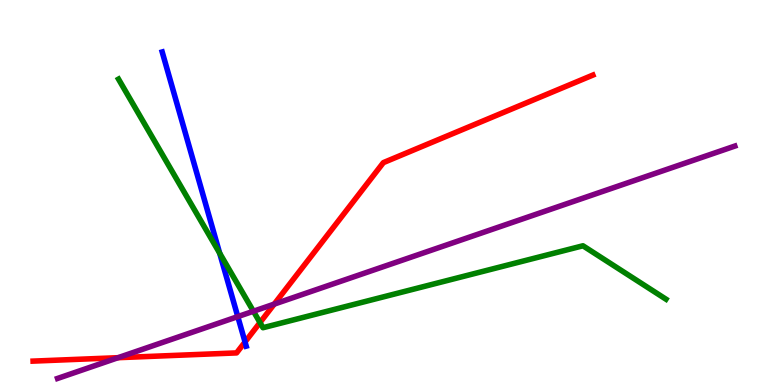[{'lines': ['blue', 'red'], 'intersections': [{'x': 3.16, 'y': 1.12}]}, {'lines': ['green', 'red'], 'intersections': [{'x': 3.35, 'y': 1.62}]}, {'lines': ['purple', 'red'], 'intersections': [{'x': 1.52, 'y': 0.709}, {'x': 3.54, 'y': 2.1}]}, {'lines': ['blue', 'green'], 'intersections': [{'x': 2.83, 'y': 3.42}]}, {'lines': ['blue', 'purple'], 'intersections': [{'x': 3.07, 'y': 1.78}]}, {'lines': ['green', 'purple'], 'intersections': [{'x': 3.27, 'y': 1.92}]}]